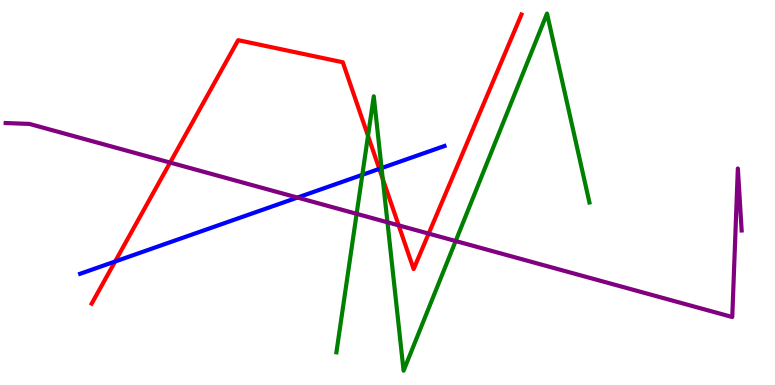[{'lines': ['blue', 'red'], 'intersections': [{'x': 1.48, 'y': 3.21}, {'x': 4.89, 'y': 5.61}]}, {'lines': ['green', 'red'], 'intersections': [{'x': 4.75, 'y': 6.47}, {'x': 4.94, 'y': 5.35}]}, {'lines': ['purple', 'red'], 'intersections': [{'x': 2.19, 'y': 5.78}, {'x': 5.14, 'y': 4.15}, {'x': 5.53, 'y': 3.93}]}, {'lines': ['blue', 'green'], 'intersections': [{'x': 4.68, 'y': 5.46}, {'x': 4.92, 'y': 5.63}]}, {'lines': ['blue', 'purple'], 'intersections': [{'x': 3.84, 'y': 4.87}]}, {'lines': ['green', 'purple'], 'intersections': [{'x': 4.6, 'y': 4.45}, {'x': 5.0, 'y': 4.23}, {'x': 5.88, 'y': 3.74}]}]